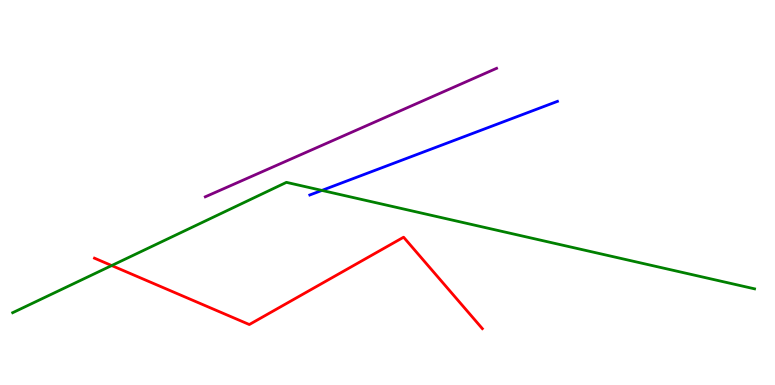[{'lines': ['blue', 'red'], 'intersections': []}, {'lines': ['green', 'red'], 'intersections': [{'x': 1.44, 'y': 3.1}]}, {'lines': ['purple', 'red'], 'intersections': []}, {'lines': ['blue', 'green'], 'intersections': [{'x': 4.15, 'y': 5.05}]}, {'lines': ['blue', 'purple'], 'intersections': []}, {'lines': ['green', 'purple'], 'intersections': []}]